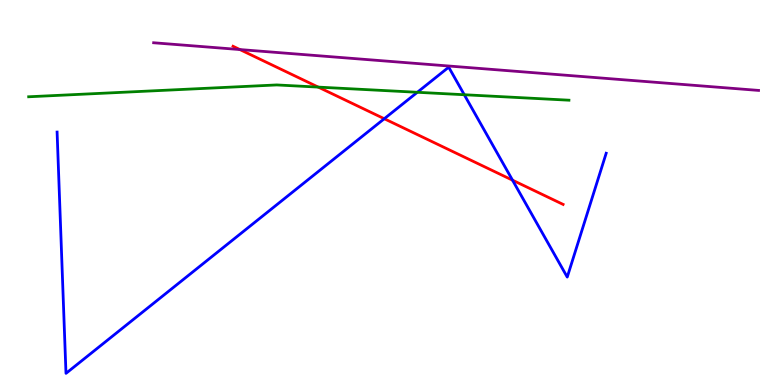[{'lines': ['blue', 'red'], 'intersections': [{'x': 4.96, 'y': 6.92}, {'x': 6.61, 'y': 5.32}]}, {'lines': ['green', 'red'], 'intersections': [{'x': 4.11, 'y': 7.74}]}, {'lines': ['purple', 'red'], 'intersections': [{'x': 3.1, 'y': 8.71}]}, {'lines': ['blue', 'green'], 'intersections': [{'x': 5.39, 'y': 7.6}, {'x': 5.99, 'y': 7.54}]}, {'lines': ['blue', 'purple'], 'intersections': []}, {'lines': ['green', 'purple'], 'intersections': []}]